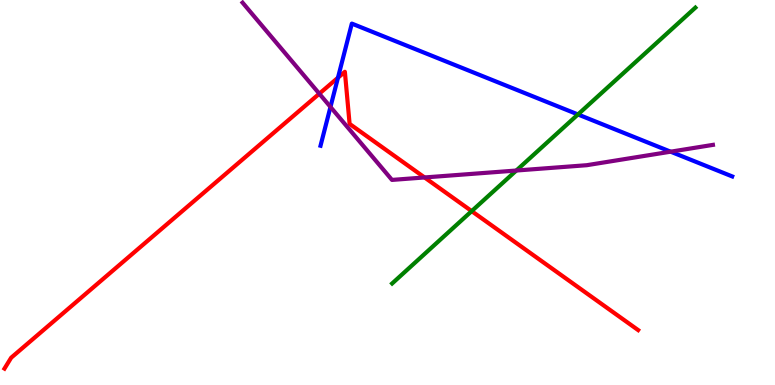[{'lines': ['blue', 'red'], 'intersections': [{'x': 4.36, 'y': 7.98}]}, {'lines': ['green', 'red'], 'intersections': [{'x': 6.09, 'y': 4.52}]}, {'lines': ['purple', 'red'], 'intersections': [{'x': 4.12, 'y': 7.57}, {'x': 5.48, 'y': 5.39}]}, {'lines': ['blue', 'green'], 'intersections': [{'x': 7.46, 'y': 7.03}]}, {'lines': ['blue', 'purple'], 'intersections': [{'x': 4.26, 'y': 7.22}, {'x': 8.65, 'y': 6.06}]}, {'lines': ['green', 'purple'], 'intersections': [{'x': 6.66, 'y': 5.57}]}]